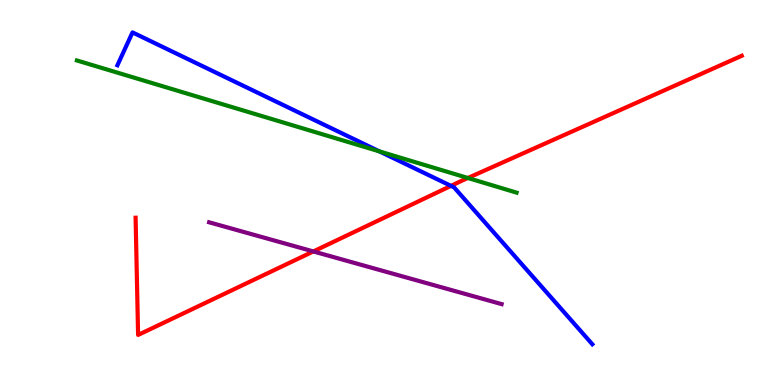[{'lines': ['blue', 'red'], 'intersections': [{'x': 5.82, 'y': 5.17}]}, {'lines': ['green', 'red'], 'intersections': [{'x': 6.04, 'y': 5.38}]}, {'lines': ['purple', 'red'], 'intersections': [{'x': 4.04, 'y': 3.47}]}, {'lines': ['blue', 'green'], 'intersections': [{'x': 4.9, 'y': 6.07}]}, {'lines': ['blue', 'purple'], 'intersections': []}, {'lines': ['green', 'purple'], 'intersections': []}]